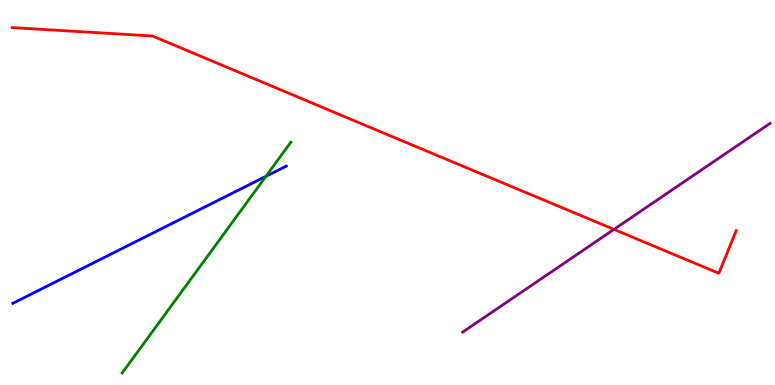[{'lines': ['blue', 'red'], 'intersections': []}, {'lines': ['green', 'red'], 'intersections': []}, {'lines': ['purple', 'red'], 'intersections': [{'x': 7.92, 'y': 4.04}]}, {'lines': ['blue', 'green'], 'intersections': [{'x': 3.43, 'y': 5.42}]}, {'lines': ['blue', 'purple'], 'intersections': []}, {'lines': ['green', 'purple'], 'intersections': []}]